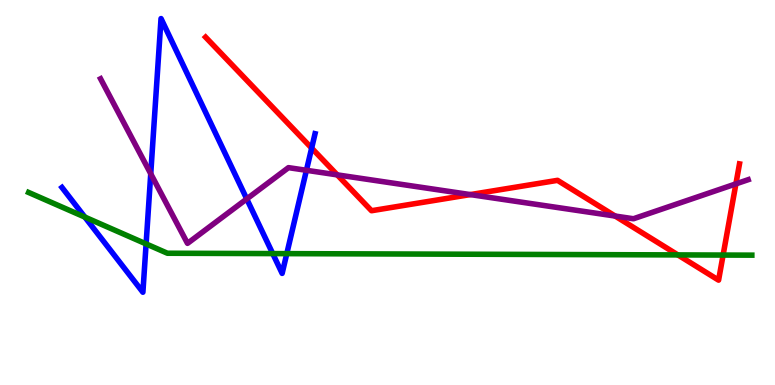[{'lines': ['blue', 'red'], 'intersections': [{'x': 4.02, 'y': 6.15}]}, {'lines': ['green', 'red'], 'intersections': [{'x': 8.75, 'y': 3.38}, {'x': 9.33, 'y': 3.38}]}, {'lines': ['purple', 'red'], 'intersections': [{'x': 4.35, 'y': 5.46}, {'x': 6.07, 'y': 4.95}, {'x': 7.94, 'y': 4.39}, {'x': 9.5, 'y': 5.22}]}, {'lines': ['blue', 'green'], 'intersections': [{'x': 1.09, 'y': 4.36}, {'x': 1.89, 'y': 3.66}, {'x': 3.52, 'y': 3.41}, {'x': 3.7, 'y': 3.41}]}, {'lines': ['blue', 'purple'], 'intersections': [{'x': 1.95, 'y': 5.49}, {'x': 3.18, 'y': 4.83}, {'x': 3.95, 'y': 5.58}]}, {'lines': ['green', 'purple'], 'intersections': []}]